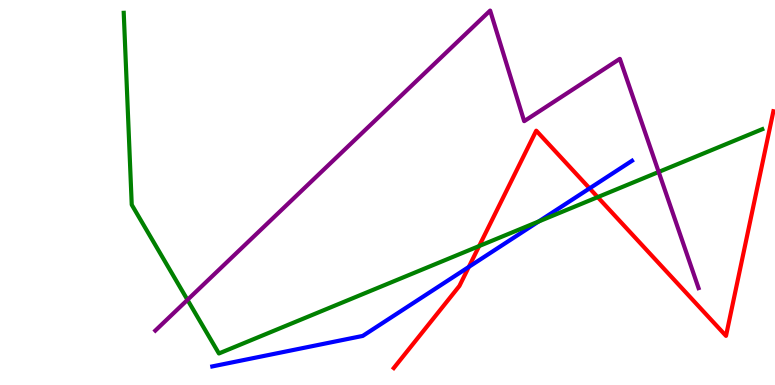[{'lines': ['blue', 'red'], 'intersections': [{'x': 6.05, 'y': 3.07}, {'x': 7.61, 'y': 5.11}]}, {'lines': ['green', 'red'], 'intersections': [{'x': 6.18, 'y': 3.61}, {'x': 7.71, 'y': 4.88}]}, {'lines': ['purple', 'red'], 'intersections': []}, {'lines': ['blue', 'green'], 'intersections': [{'x': 6.95, 'y': 4.25}]}, {'lines': ['blue', 'purple'], 'intersections': []}, {'lines': ['green', 'purple'], 'intersections': [{'x': 2.42, 'y': 2.21}, {'x': 8.5, 'y': 5.53}]}]